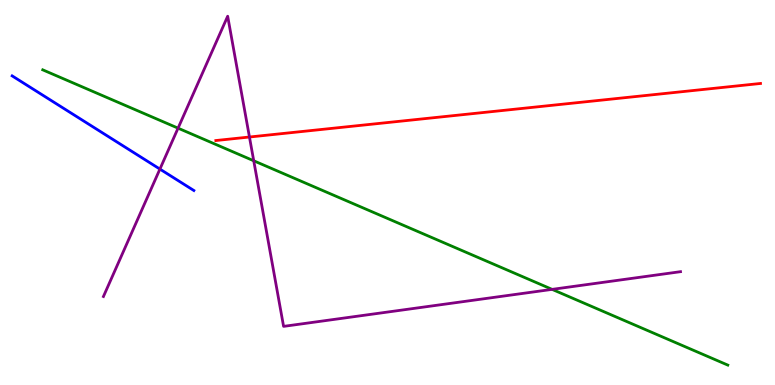[{'lines': ['blue', 'red'], 'intersections': []}, {'lines': ['green', 'red'], 'intersections': []}, {'lines': ['purple', 'red'], 'intersections': [{'x': 3.22, 'y': 6.44}]}, {'lines': ['blue', 'green'], 'intersections': []}, {'lines': ['blue', 'purple'], 'intersections': [{'x': 2.06, 'y': 5.61}]}, {'lines': ['green', 'purple'], 'intersections': [{'x': 2.3, 'y': 6.67}, {'x': 3.27, 'y': 5.82}, {'x': 7.12, 'y': 2.48}]}]